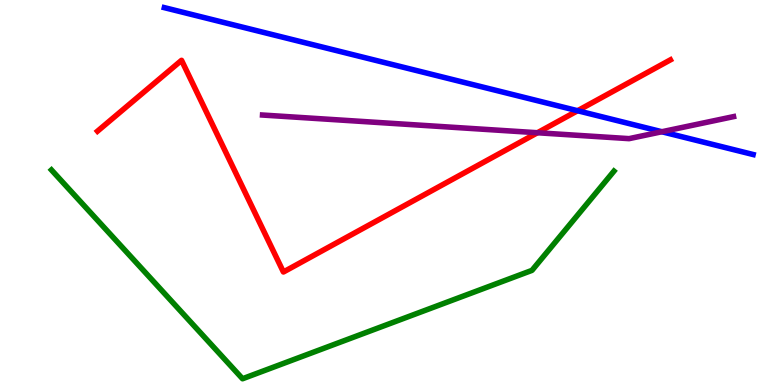[{'lines': ['blue', 'red'], 'intersections': [{'x': 7.45, 'y': 7.12}]}, {'lines': ['green', 'red'], 'intersections': []}, {'lines': ['purple', 'red'], 'intersections': [{'x': 6.93, 'y': 6.55}]}, {'lines': ['blue', 'green'], 'intersections': []}, {'lines': ['blue', 'purple'], 'intersections': [{'x': 8.54, 'y': 6.58}]}, {'lines': ['green', 'purple'], 'intersections': []}]